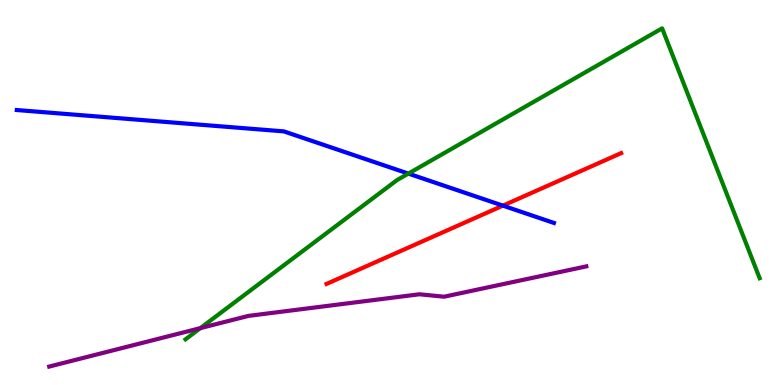[{'lines': ['blue', 'red'], 'intersections': [{'x': 6.49, 'y': 4.66}]}, {'lines': ['green', 'red'], 'intersections': []}, {'lines': ['purple', 'red'], 'intersections': []}, {'lines': ['blue', 'green'], 'intersections': [{'x': 5.27, 'y': 5.49}]}, {'lines': ['blue', 'purple'], 'intersections': []}, {'lines': ['green', 'purple'], 'intersections': [{'x': 2.59, 'y': 1.48}]}]